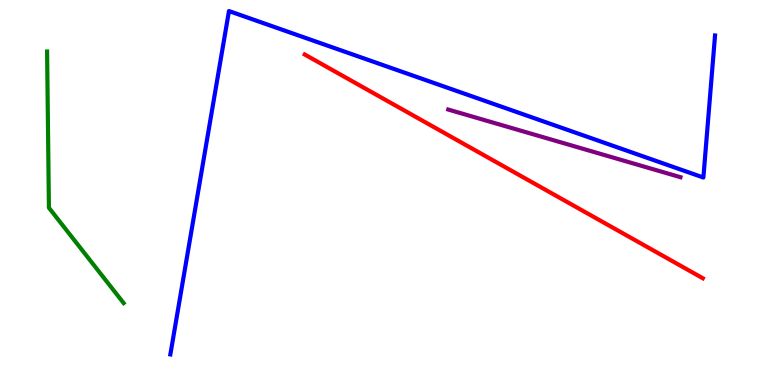[{'lines': ['blue', 'red'], 'intersections': []}, {'lines': ['green', 'red'], 'intersections': []}, {'lines': ['purple', 'red'], 'intersections': []}, {'lines': ['blue', 'green'], 'intersections': []}, {'lines': ['blue', 'purple'], 'intersections': []}, {'lines': ['green', 'purple'], 'intersections': []}]